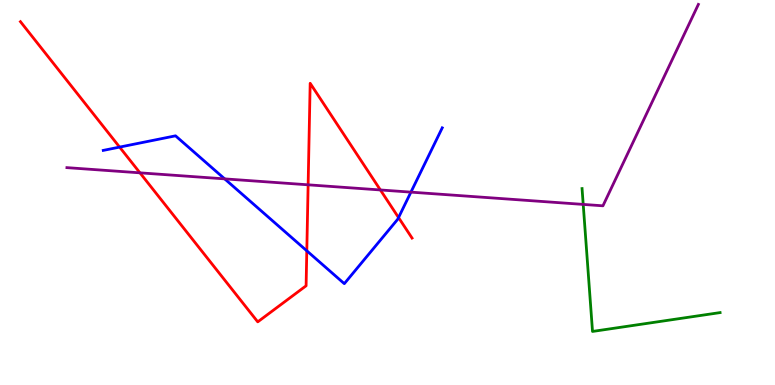[{'lines': ['blue', 'red'], 'intersections': [{'x': 1.54, 'y': 6.18}, {'x': 3.96, 'y': 3.49}, {'x': 5.14, 'y': 4.35}]}, {'lines': ['green', 'red'], 'intersections': []}, {'lines': ['purple', 'red'], 'intersections': [{'x': 1.81, 'y': 5.51}, {'x': 3.98, 'y': 5.2}, {'x': 4.91, 'y': 5.07}]}, {'lines': ['blue', 'green'], 'intersections': []}, {'lines': ['blue', 'purple'], 'intersections': [{'x': 2.9, 'y': 5.35}, {'x': 5.3, 'y': 5.01}]}, {'lines': ['green', 'purple'], 'intersections': [{'x': 7.53, 'y': 4.69}]}]